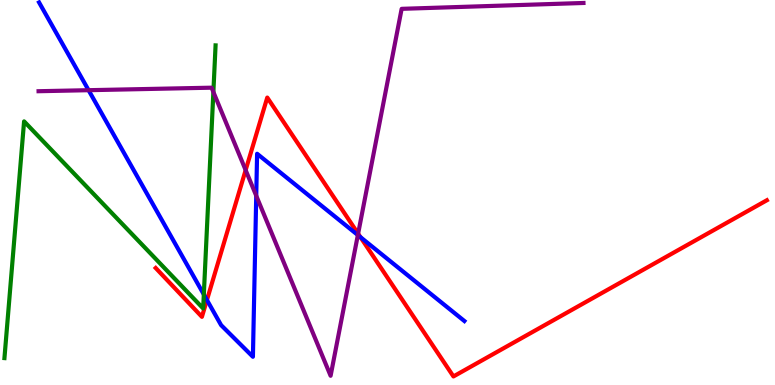[{'lines': ['blue', 'red'], 'intersections': [{'x': 2.67, 'y': 2.21}, {'x': 4.65, 'y': 3.84}]}, {'lines': ['green', 'red'], 'intersections': []}, {'lines': ['purple', 'red'], 'intersections': [{'x': 3.17, 'y': 5.58}, {'x': 4.62, 'y': 3.93}]}, {'lines': ['blue', 'green'], 'intersections': [{'x': 2.63, 'y': 2.35}]}, {'lines': ['blue', 'purple'], 'intersections': [{'x': 1.14, 'y': 7.66}, {'x': 3.31, 'y': 4.92}, {'x': 4.62, 'y': 3.89}]}, {'lines': ['green', 'purple'], 'intersections': [{'x': 2.75, 'y': 7.61}]}]